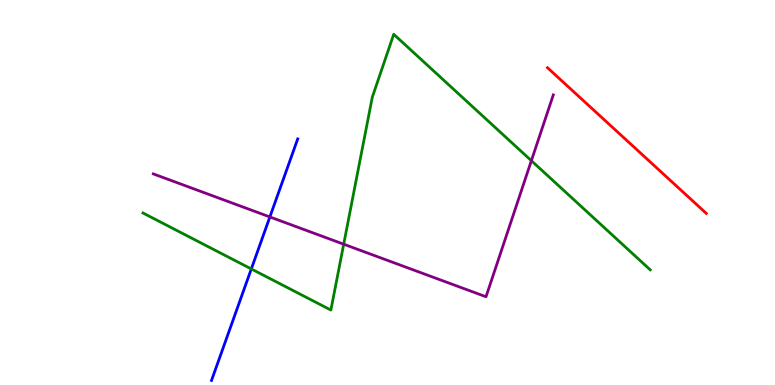[{'lines': ['blue', 'red'], 'intersections': []}, {'lines': ['green', 'red'], 'intersections': []}, {'lines': ['purple', 'red'], 'intersections': []}, {'lines': ['blue', 'green'], 'intersections': [{'x': 3.24, 'y': 3.01}]}, {'lines': ['blue', 'purple'], 'intersections': [{'x': 3.48, 'y': 4.37}]}, {'lines': ['green', 'purple'], 'intersections': [{'x': 4.43, 'y': 3.66}, {'x': 6.86, 'y': 5.83}]}]